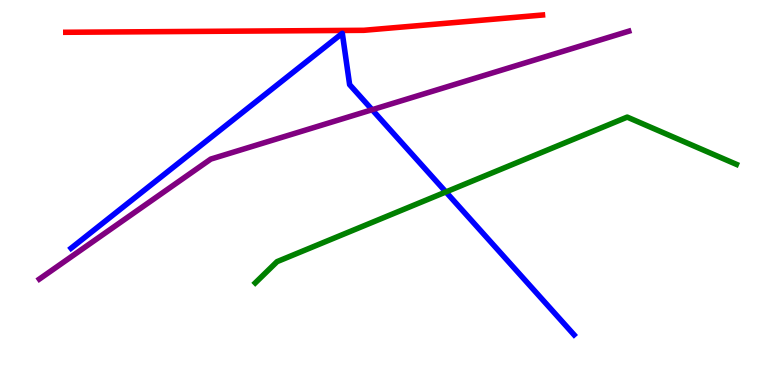[{'lines': ['blue', 'red'], 'intersections': []}, {'lines': ['green', 'red'], 'intersections': []}, {'lines': ['purple', 'red'], 'intersections': []}, {'lines': ['blue', 'green'], 'intersections': [{'x': 5.75, 'y': 5.01}]}, {'lines': ['blue', 'purple'], 'intersections': [{'x': 4.8, 'y': 7.15}]}, {'lines': ['green', 'purple'], 'intersections': []}]